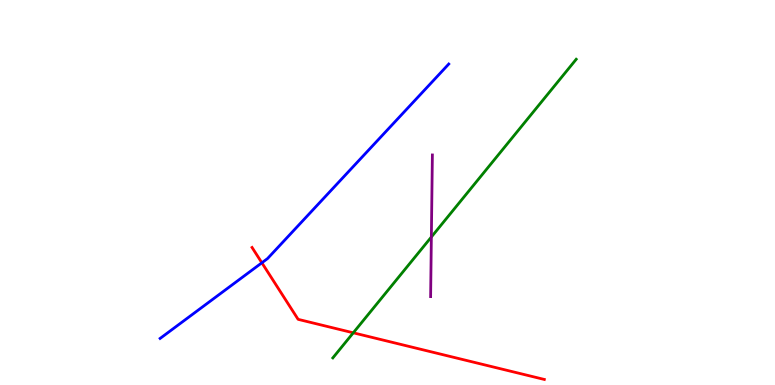[{'lines': ['blue', 'red'], 'intersections': [{'x': 3.38, 'y': 3.17}]}, {'lines': ['green', 'red'], 'intersections': [{'x': 4.56, 'y': 1.36}]}, {'lines': ['purple', 'red'], 'intersections': []}, {'lines': ['blue', 'green'], 'intersections': []}, {'lines': ['blue', 'purple'], 'intersections': []}, {'lines': ['green', 'purple'], 'intersections': [{'x': 5.57, 'y': 3.84}]}]